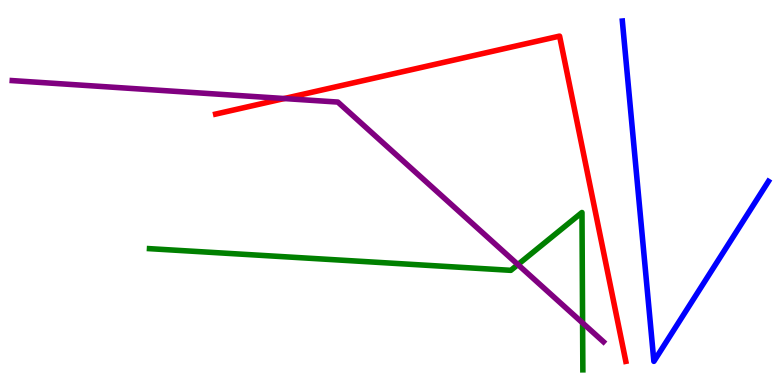[{'lines': ['blue', 'red'], 'intersections': []}, {'lines': ['green', 'red'], 'intersections': []}, {'lines': ['purple', 'red'], 'intersections': [{'x': 3.67, 'y': 7.44}]}, {'lines': ['blue', 'green'], 'intersections': []}, {'lines': ['blue', 'purple'], 'intersections': []}, {'lines': ['green', 'purple'], 'intersections': [{'x': 6.68, 'y': 3.13}, {'x': 7.52, 'y': 1.61}]}]